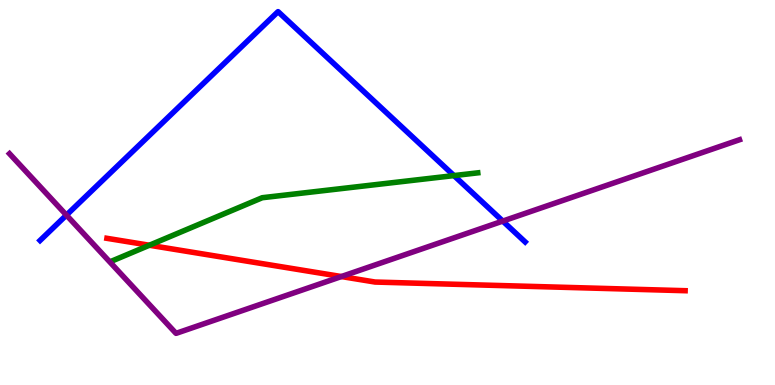[{'lines': ['blue', 'red'], 'intersections': []}, {'lines': ['green', 'red'], 'intersections': [{'x': 1.93, 'y': 3.63}]}, {'lines': ['purple', 'red'], 'intersections': [{'x': 4.4, 'y': 2.82}]}, {'lines': ['blue', 'green'], 'intersections': [{'x': 5.86, 'y': 5.44}]}, {'lines': ['blue', 'purple'], 'intersections': [{'x': 0.857, 'y': 4.41}, {'x': 6.49, 'y': 4.26}]}, {'lines': ['green', 'purple'], 'intersections': []}]